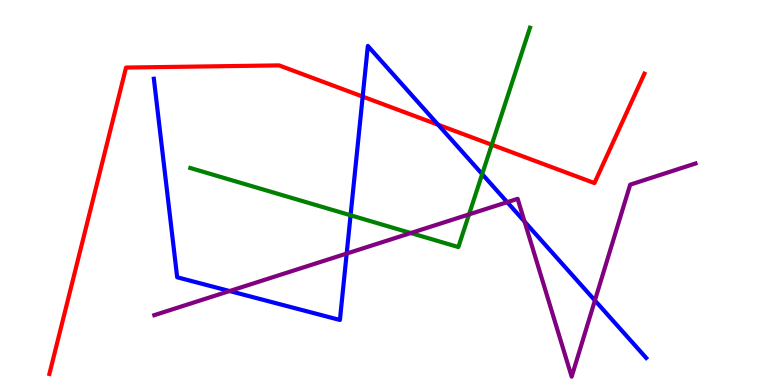[{'lines': ['blue', 'red'], 'intersections': [{'x': 4.68, 'y': 7.49}, {'x': 5.65, 'y': 6.76}]}, {'lines': ['green', 'red'], 'intersections': [{'x': 6.35, 'y': 6.24}]}, {'lines': ['purple', 'red'], 'intersections': []}, {'lines': ['blue', 'green'], 'intersections': [{'x': 4.52, 'y': 4.41}, {'x': 6.22, 'y': 5.48}]}, {'lines': ['blue', 'purple'], 'intersections': [{'x': 2.96, 'y': 2.44}, {'x': 4.47, 'y': 3.41}, {'x': 6.54, 'y': 4.75}, {'x': 6.77, 'y': 4.24}, {'x': 7.68, 'y': 2.2}]}, {'lines': ['green', 'purple'], 'intersections': [{'x': 5.3, 'y': 3.95}, {'x': 6.05, 'y': 4.43}]}]